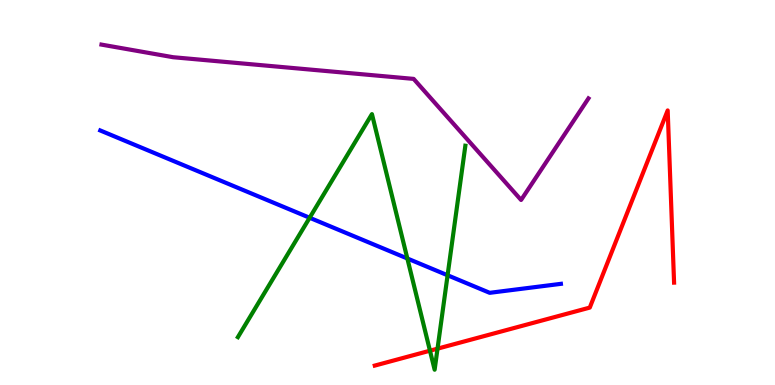[{'lines': ['blue', 'red'], 'intersections': []}, {'lines': ['green', 'red'], 'intersections': [{'x': 5.55, 'y': 0.891}, {'x': 5.65, 'y': 0.944}]}, {'lines': ['purple', 'red'], 'intersections': []}, {'lines': ['blue', 'green'], 'intersections': [{'x': 4.0, 'y': 4.34}, {'x': 5.26, 'y': 3.29}, {'x': 5.78, 'y': 2.85}]}, {'lines': ['blue', 'purple'], 'intersections': []}, {'lines': ['green', 'purple'], 'intersections': []}]